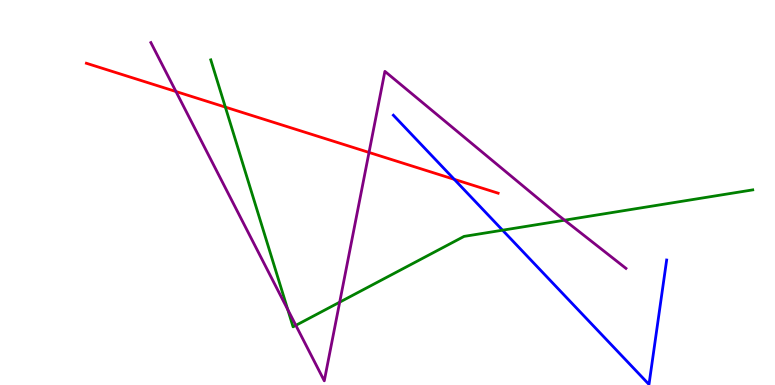[{'lines': ['blue', 'red'], 'intersections': [{'x': 5.86, 'y': 5.34}]}, {'lines': ['green', 'red'], 'intersections': [{'x': 2.91, 'y': 7.22}]}, {'lines': ['purple', 'red'], 'intersections': [{'x': 2.27, 'y': 7.62}, {'x': 4.76, 'y': 6.04}]}, {'lines': ['blue', 'green'], 'intersections': [{'x': 6.48, 'y': 4.02}]}, {'lines': ['blue', 'purple'], 'intersections': []}, {'lines': ['green', 'purple'], 'intersections': [{'x': 3.71, 'y': 1.96}, {'x': 3.82, 'y': 1.55}, {'x': 4.38, 'y': 2.15}, {'x': 7.29, 'y': 4.28}]}]